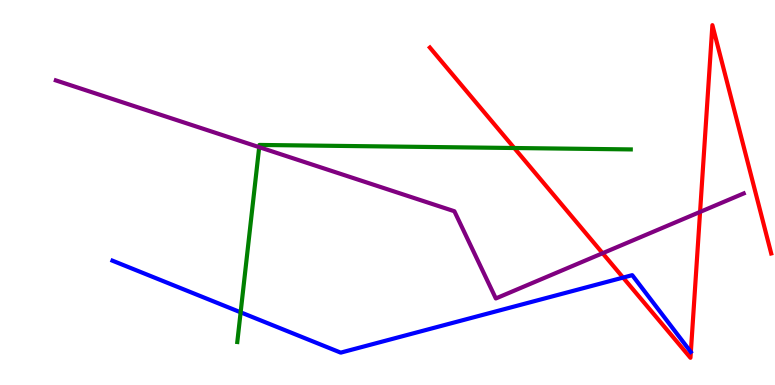[{'lines': ['blue', 'red'], 'intersections': [{'x': 8.04, 'y': 2.79}]}, {'lines': ['green', 'red'], 'intersections': [{'x': 6.64, 'y': 6.16}]}, {'lines': ['purple', 'red'], 'intersections': [{'x': 7.78, 'y': 3.42}, {'x': 9.03, 'y': 4.5}]}, {'lines': ['blue', 'green'], 'intersections': [{'x': 3.1, 'y': 1.89}]}, {'lines': ['blue', 'purple'], 'intersections': []}, {'lines': ['green', 'purple'], 'intersections': [{'x': 3.34, 'y': 6.18}]}]